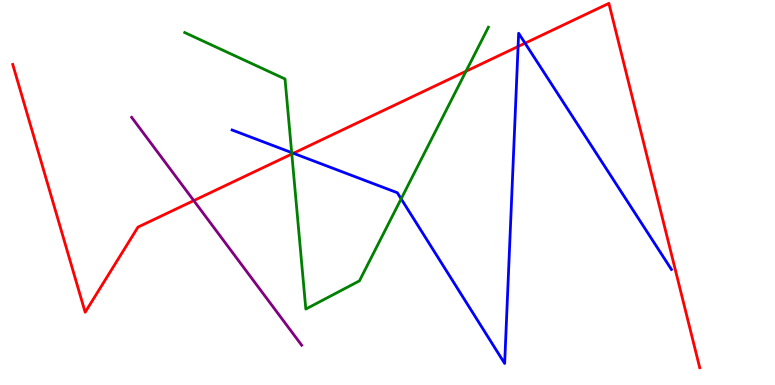[{'lines': ['blue', 'red'], 'intersections': [{'x': 3.79, 'y': 6.02}, {'x': 6.68, 'y': 8.79}, {'x': 6.77, 'y': 8.88}]}, {'lines': ['green', 'red'], 'intersections': [{'x': 3.77, 'y': 6.0}, {'x': 6.01, 'y': 8.15}]}, {'lines': ['purple', 'red'], 'intersections': [{'x': 2.5, 'y': 4.79}]}, {'lines': ['blue', 'green'], 'intersections': [{'x': 3.76, 'y': 6.04}, {'x': 5.18, 'y': 4.84}]}, {'lines': ['blue', 'purple'], 'intersections': []}, {'lines': ['green', 'purple'], 'intersections': []}]